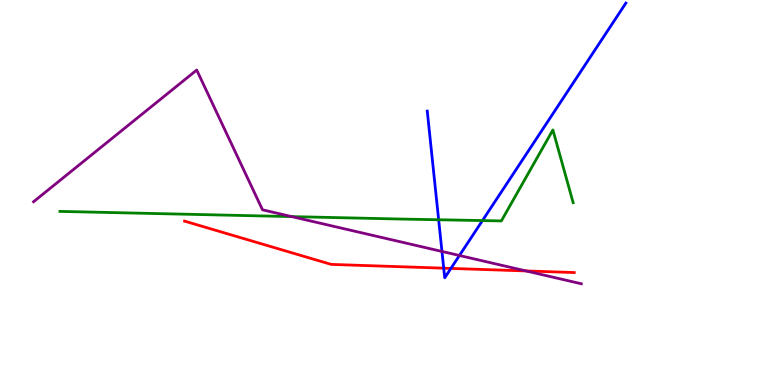[{'lines': ['blue', 'red'], 'intersections': [{'x': 5.73, 'y': 3.03}, {'x': 5.82, 'y': 3.03}]}, {'lines': ['green', 'red'], 'intersections': []}, {'lines': ['purple', 'red'], 'intersections': [{'x': 6.79, 'y': 2.96}]}, {'lines': ['blue', 'green'], 'intersections': [{'x': 5.66, 'y': 4.29}, {'x': 6.23, 'y': 4.27}]}, {'lines': ['blue', 'purple'], 'intersections': [{'x': 5.7, 'y': 3.47}, {'x': 5.93, 'y': 3.36}]}, {'lines': ['green', 'purple'], 'intersections': [{'x': 3.76, 'y': 4.37}]}]